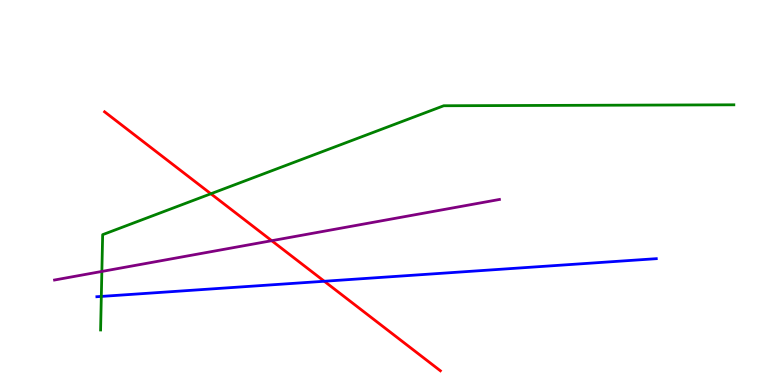[{'lines': ['blue', 'red'], 'intersections': [{'x': 4.18, 'y': 2.69}]}, {'lines': ['green', 'red'], 'intersections': [{'x': 2.72, 'y': 4.97}]}, {'lines': ['purple', 'red'], 'intersections': [{'x': 3.51, 'y': 3.75}]}, {'lines': ['blue', 'green'], 'intersections': [{'x': 1.31, 'y': 2.3}]}, {'lines': ['blue', 'purple'], 'intersections': []}, {'lines': ['green', 'purple'], 'intersections': [{'x': 1.31, 'y': 2.95}]}]